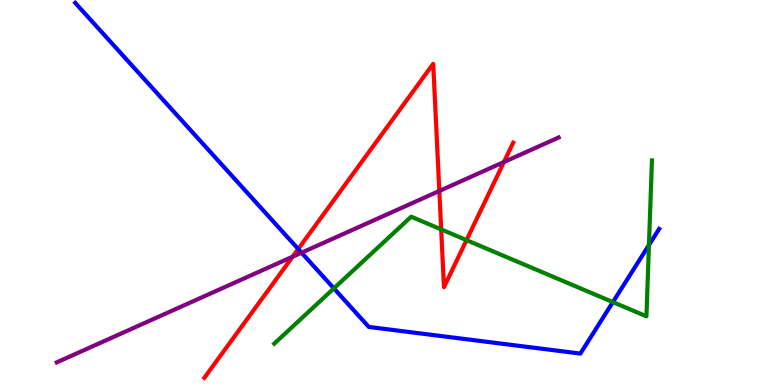[{'lines': ['blue', 'red'], 'intersections': [{'x': 3.85, 'y': 3.53}]}, {'lines': ['green', 'red'], 'intersections': [{'x': 5.69, 'y': 4.04}, {'x': 6.02, 'y': 3.76}]}, {'lines': ['purple', 'red'], 'intersections': [{'x': 3.78, 'y': 3.33}, {'x': 5.67, 'y': 5.04}, {'x': 6.5, 'y': 5.79}]}, {'lines': ['blue', 'green'], 'intersections': [{'x': 4.31, 'y': 2.51}, {'x': 7.91, 'y': 2.15}, {'x': 8.37, 'y': 3.63}]}, {'lines': ['blue', 'purple'], 'intersections': [{'x': 3.89, 'y': 3.44}]}, {'lines': ['green', 'purple'], 'intersections': []}]